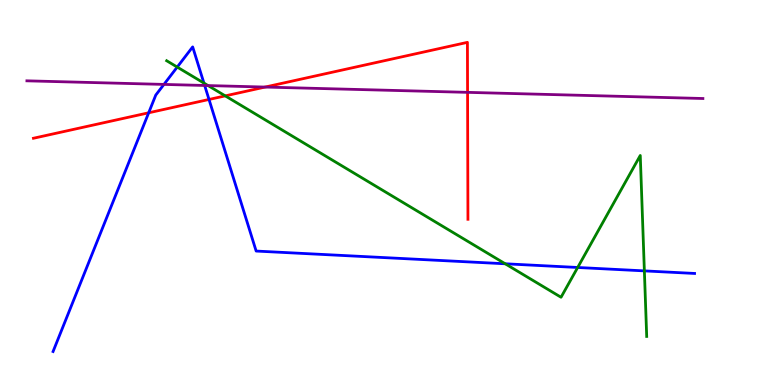[{'lines': ['blue', 'red'], 'intersections': [{'x': 1.92, 'y': 7.07}, {'x': 2.7, 'y': 7.42}]}, {'lines': ['green', 'red'], 'intersections': [{'x': 2.91, 'y': 7.51}]}, {'lines': ['purple', 'red'], 'intersections': [{'x': 3.42, 'y': 7.74}, {'x': 6.03, 'y': 7.6}]}, {'lines': ['blue', 'green'], 'intersections': [{'x': 2.29, 'y': 8.26}, {'x': 2.63, 'y': 7.84}, {'x': 6.52, 'y': 3.15}, {'x': 7.45, 'y': 3.05}, {'x': 8.31, 'y': 2.96}]}, {'lines': ['blue', 'purple'], 'intersections': [{'x': 2.12, 'y': 7.81}, {'x': 2.64, 'y': 7.78}]}, {'lines': ['green', 'purple'], 'intersections': [{'x': 2.68, 'y': 7.78}]}]